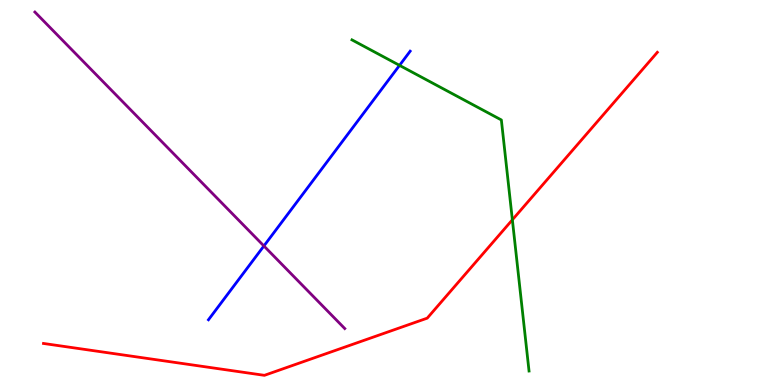[{'lines': ['blue', 'red'], 'intersections': []}, {'lines': ['green', 'red'], 'intersections': [{'x': 6.61, 'y': 4.29}]}, {'lines': ['purple', 'red'], 'intersections': []}, {'lines': ['blue', 'green'], 'intersections': [{'x': 5.16, 'y': 8.3}]}, {'lines': ['blue', 'purple'], 'intersections': [{'x': 3.41, 'y': 3.61}]}, {'lines': ['green', 'purple'], 'intersections': []}]